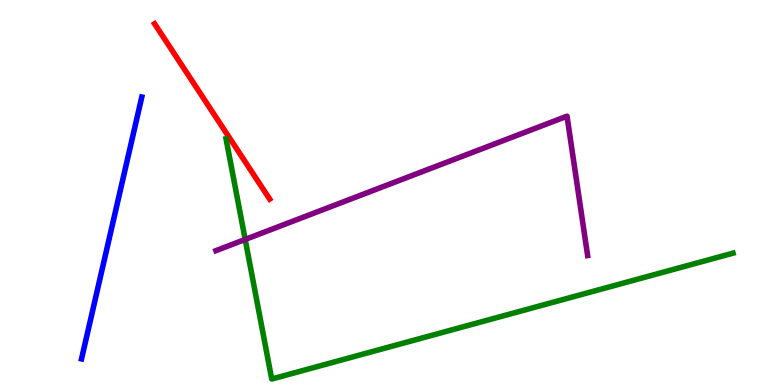[{'lines': ['blue', 'red'], 'intersections': []}, {'lines': ['green', 'red'], 'intersections': []}, {'lines': ['purple', 'red'], 'intersections': []}, {'lines': ['blue', 'green'], 'intersections': []}, {'lines': ['blue', 'purple'], 'intersections': []}, {'lines': ['green', 'purple'], 'intersections': [{'x': 3.16, 'y': 3.78}]}]